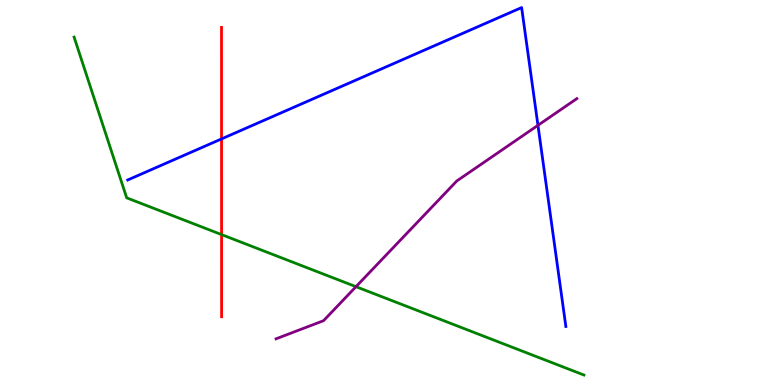[{'lines': ['blue', 'red'], 'intersections': [{'x': 2.86, 'y': 6.39}]}, {'lines': ['green', 'red'], 'intersections': [{'x': 2.86, 'y': 3.91}]}, {'lines': ['purple', 'red'], 'intersections': []}, {'lines': ['blue', 'green'], 'intersections': []}, {'lines': ['blue', 'purple'], 'intersections': [{'x': 6.94, 'y': 6.75}]}, {'lines': ['green', 'purple'], 'intersections': [{'x': 4.59, 'y': 2.55}]}]